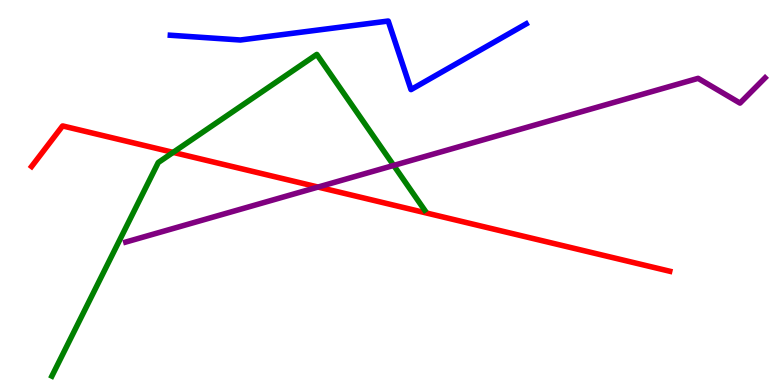[{'lines': ['blue', 'red'], 'intersections': []}, {'lines': ['green', 'red'], 'intersections': [{'x': 2.23, 'y': 6.04}]}, {'lines': ['purple', 'red'], 'intersections': [{'x': 4.1, 'y': 5.14}]}, {'lines': ['blue', 'green'], 'intersections': []}, {'lines': ['blue', 'purple'], 'intersections': []}, {'lines': ['green', 'purple'], 'intersections': [{'x': 5.08, 'y': 5.7}]}]